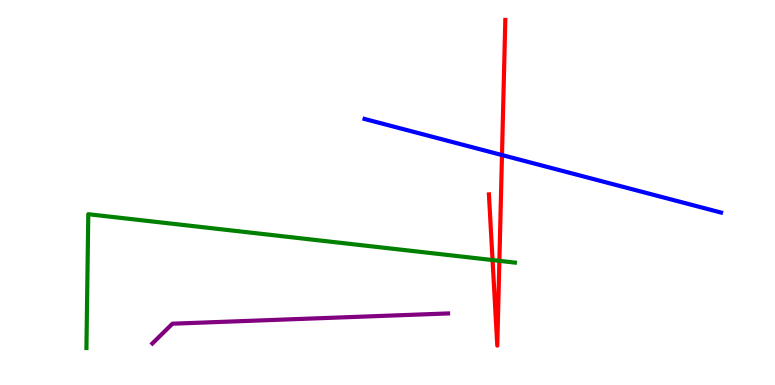[{'lines': ['blue', 'red'], 'intersections': [{'x': 6.48, 'y': 5.97}]}, {'lines': ['green', 'red'], 'intersections': [{'x': 6.36, 'y': 3.25}, {'x': 6.44, 'y': 3.23}]}, {'lines': ['purple', 'red'], 'intersections': []}, {'lines': ['blue', 'green'], 'intersections': []}, {'lines': ['blue', 'purple'], 'intersections': []}, {'lines': ['green', 'purple'], 'intersections': []}]